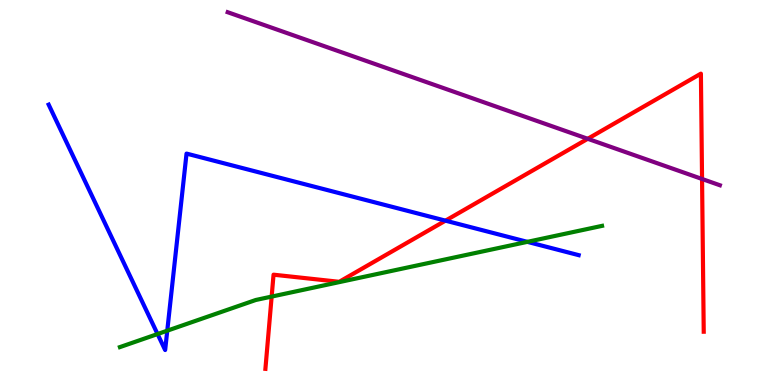[{'lines': ['blue', 'red'], 'intersections': [{'x': 5.75, 'y': 4.27}]}, {'lines': ['green', 'red'], 'intersections': [{'x': 3.51, 'y': 2.3}]}, {'lines': ['purple', 'red'], 'intersections': [{'x': 7.58, 'y': 6.4}, {'x': 9.06, 'y': 5.35}]}, {'lines': ['blue', 'green'], 'intersections': [{'x': 2.03, 'y': 1.32}, {'x': 2.16, 'y': 1.41}, {'x': 6.8, 'y': 3.72}]}, {'lines': ['blue', 'purple'], 'intersections': []}, {'lines': ['green', 'purple'], 'intersections': []}]